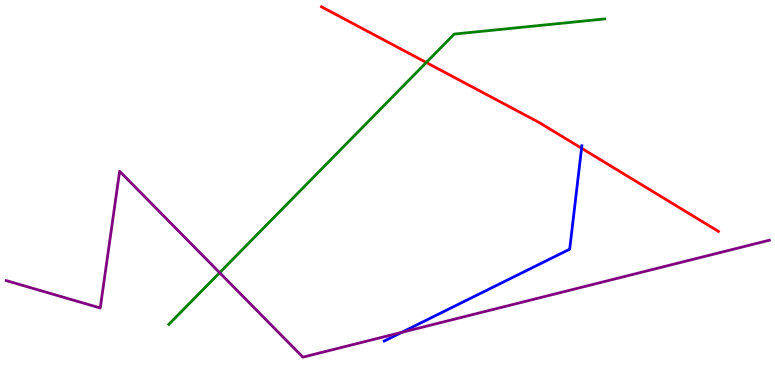[{'lines': ['blue', 'red'], 'intersections': [{'x': 7.5, 'y': 6.15}]}, {'lines': ['green', 'red'], 'intersections': [{'x': 5.5, 'y': 8.38}]}, {'lines': ['purple', 'red'], 'intersections': []}, {'lines': ['blue', 'green'], 'intersections': []}, {'lines': ['blue', 'purple'], 'intersections': [{'x': 5.18, 'y': 1.37}]}, {'lines': ['green', 'purple'], 'intersections': [{'x': 2.83, 'y': 2.92}]}]